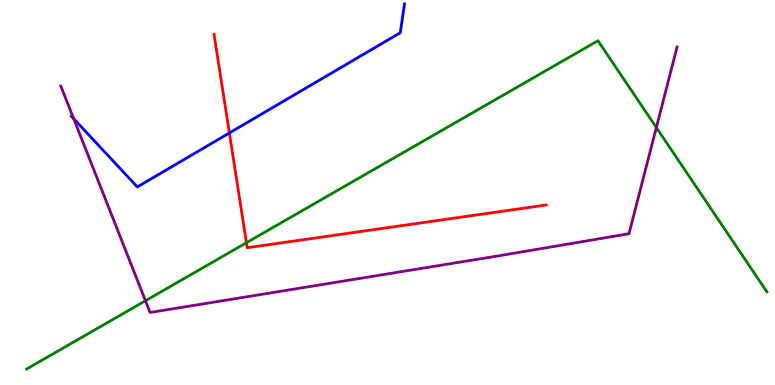[{'lines': ['blue', 'red'], 'intersections': [{'x': 2.96, 'y': 6.55}]}, {'lines': ['green', 'red'], 'intersections': [{'x': 3.18, 'y': 3.7}]}, {'lines': ['purple', 'red'], 'intersections': []}, {'lines': ['blue', 'green'], 'intersections': []}, {'lines': ['blue', 'purple'], 'intersections': [{'x': 0.951, 'y': 6.92}]}, {'lines': ['green', 'purple'], 'intersections': [{'x': 1.88, 'y': 2.19}, {'x': 8.47, 'y': 6.69}]}]